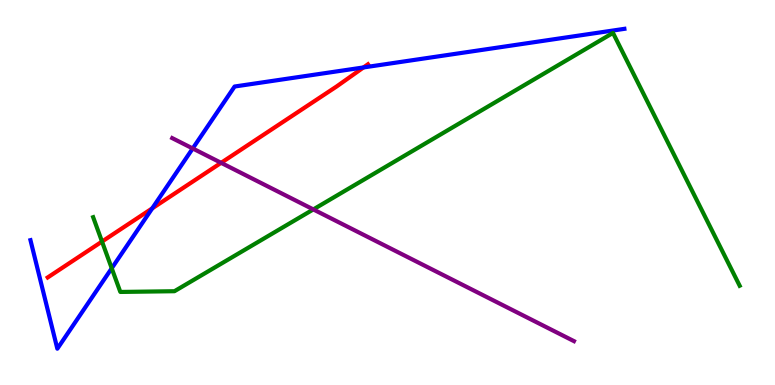[{'lines': ['blue', 'red'], 'intersections': [{'x': 1.96, 'y': 4.59}, {'x': 4.69, 'y': 8.25}]}, {'lines': ['green', 'red'], 'intersections': [{'x': 1.32, 'y': 3.73}]}, {'lines': ['purple', 'red'], 'intersections': [{'x': 2.85, 'y': 5.77}]}, {'lines': ['blue', 'green'], 'intersections': [{'x': 1.44, 'y': 3.03}]}, {'lines': ['blue', 'purple'], 'intersections': [{'x': 2.49, 'y': 6.14}]}, {'lines': ['green', 'purple'], 'intersections': [{'x': 4.04, 'y': 4.56}]}]